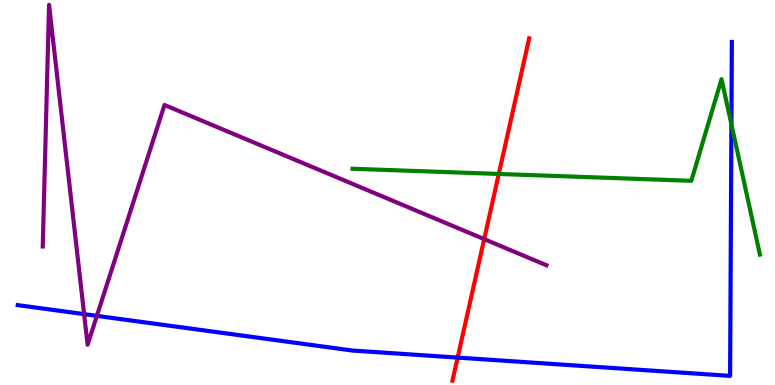[{'lines': ['blue', 'red'], 'intersections': [{'x': 5.91, 'y': 0.712}]}, {'lines': ['green', 'red'], 'intersections': [{'x': 6.44, 'y': 5.48}]}, {'lines': ['purple', 'red'], 'intersections': [{'x': 6.25, 'y': 3.79}]}, {'lines': ['blue', 'green'], 'intersections': [{'x': 9.44, 'y': 6.77}]}, {'lines': ['blue', 'purple'], 'intersections': [{'x': 1.09, 'y': 1.84}, {'x': 1.25, 'y': 1.8}]}, {'lines': ['green', 'purple'], 'intersections': []}]